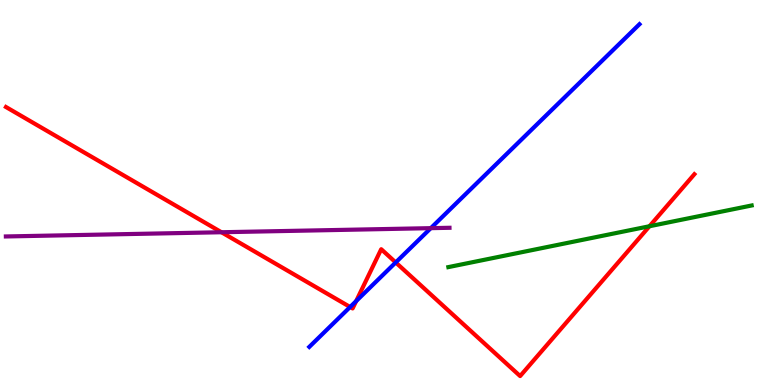[{'lines': ['blue', 'red'], 'intersections': [{'x': 4.52, 'y': 2.03}, {'x': 4.6, 'y': 2.18}, {'x': 5.11, 'y': 3.18}]}, {'lines': ['green', 'red'], 'intersections': [{'x': 8.38, 'y': 4.12}]}, {'lines': ['purple', 'red'], 'intersections': [{'x': 2.86, 'y': 3.97}]}, {'lines': ['blue', 'green'], 'intersections': []}, {'lines': ['blue', 'purple'], 'intersections': [{'x': 5.56, 'y': 4.07}]}, {'lines': ['green', 'purple'], 'intersections': []}]